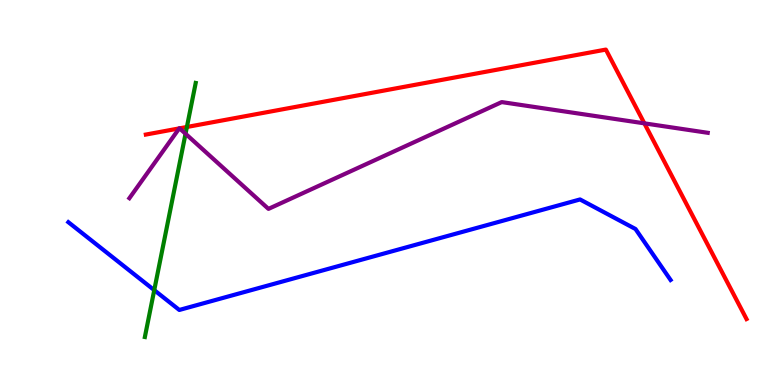[{'lines': ['blue', 'red'], 'intersections': []}, {'lines': ['green', 'red'], 'intersections': [{'x': 2.41, 'y': 6.7}]}, {'lines': ['purple', 'red'], 'intersections': [{'x': 2.31, 'y': 6.67}, {'x': 2.32, 'y': 6.67}, {'x': 8.31, 'y': 6.8}]}, {'lines': ['blue', 'green'], 'intersections': [{'x': 1.99, 'y': 2.46}]}, {'lines': ['blue', 'purple'], 'intersections': []}, {'lines': ['green', 'purple'], 'intersections': [{'x': 2.39, 'y': 6.53}]}]